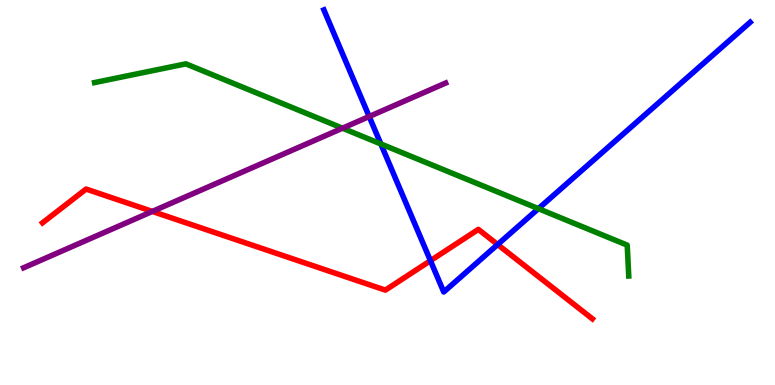[{'lines': ['blue', 'red'], 'intersections': [{'x': 5.55, 'y': 3.23}, {'x': 6.42, 'y': 3.65}]}, {'lines': ['green', 'red'], 'intersections': []}, {'lines': ['purple', 'red'], 'intersections': [{'x': 1.97, 'y': 4.51}]}, {'lines': ['blue', 'green'], 'intersections': [{'x': 4.91, 'y': 6.26}, {'x': 6.95, 'y': 4.58}]}, {'lines': ['blue', 'purple'], 'intersections': [{'x': 4.76, 'y': 6.97}]}, {'lines': ['green', 'purple'], 'intersections': [{'x': 4.42, 'y': 6.67}]}]